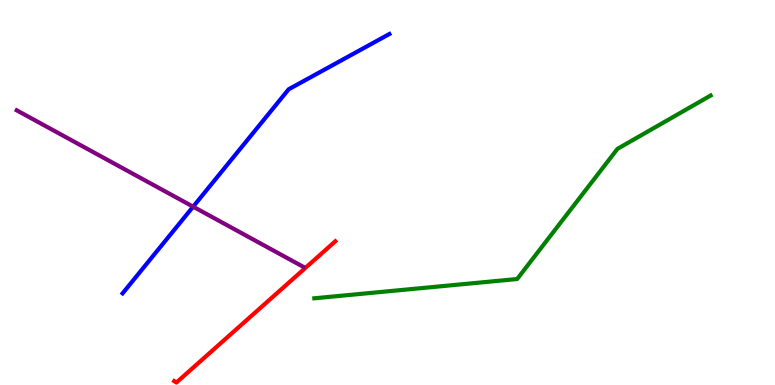[{'lines': ['blue', 'red'], 'intersections': []}, {'lines': ['green', 'red'], 'intersections': []}, {'lines': ['purple', 'red'], 'intersections': []}, {'lines': ['blue', 'green'], 'intersections': []}, {'lines': ['blue', 'purple'], 'intersections': [{'x': 2.49, 'y': 4.63}]}, {'lines': ['green', 'purple'], 'intersections': []}]